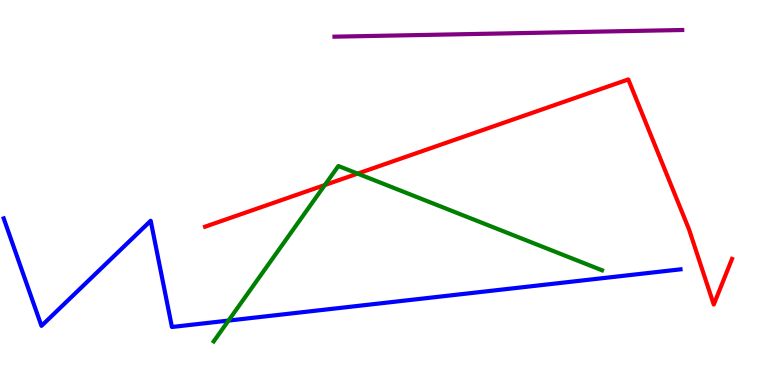[{'lines': ['blue', 'red'], 'intersections': []}, {'lines': ['green', 'red'], 'intersections': [{'x': 4.19, 'y': 5.19}, {'x': 4.61, 'y': 5.49}]}, {'lines': ['purple', 'red'], 'intersections': []}, {'lines': ['blue', 'green'], 'intersections': [{'x': 2.95, 'y': 1.67}]}, {'lines': ['blue', 'purple'], 'intersections': []}, {'lines': ['green', 'purple'], 'intersections': []}]